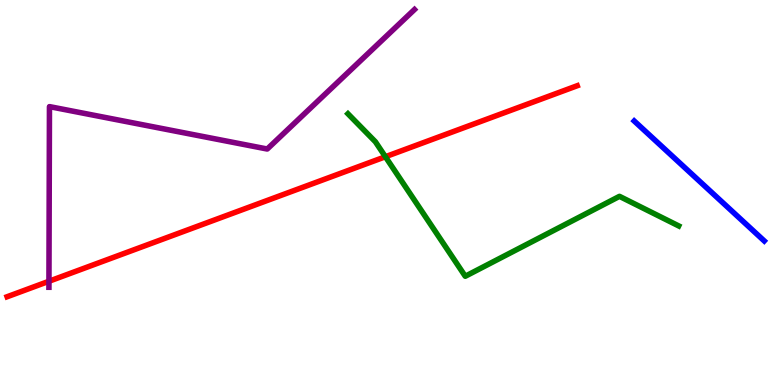[{'lines': ['blue', 'red'], 'intersections': []}, {'lines': ['green', 'red'], 'intersections': [{'x': 4.97, 'y': 5.93}]}, {'lines': ['purple', 'red'], 'intersections': [{'x': 0.632, 'y': 2.69}]}, {'lines': ['blue', 'green'], 'intersections': []}, {'lines': ['blue', 'purple'], 'intersections': []}, {'lines': ['green', 'purple'], 'intersections': []}]